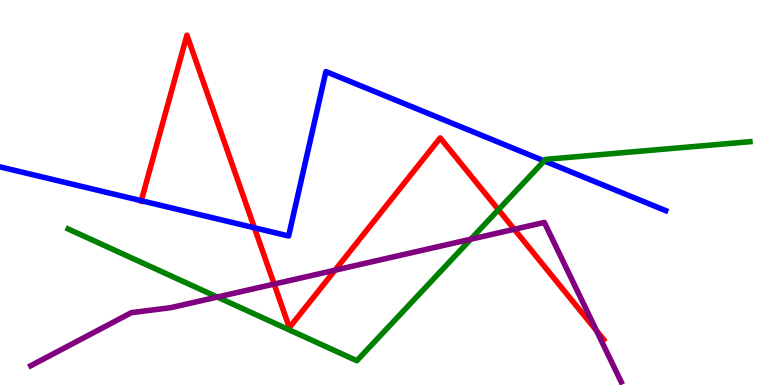[{'lines': ['blue', 'red'], 'intersections': [{'x': 1.82, 'y': 4.79}, {'x': 3.28, 'y': 4.08}]}, {'lines': ['green', 'red'], 'intersections': [{'x': 6.43, 'y': 4.55}]}, {'lines': ['purple', 'red'], 'intersections': [{'x': 3.54, 'y': 2.62}, {'x': 4.32, 'y': 2.98}, {'x': 6.64, 'y': 4.04}, {'x': 7.7, 'y': 1.41}]}, {'lines': ['blue', 'green'], 'intersections': [{'x': 7.02, 'y': 5.82}]}, {'lines': ['blue', 'purple'], 'intersections': []}, {'lines': ['green', 'purple'], 'intersections': [{'x': 2.8, 'y': 2.28}, {'x': 6.07, 'y': 3.79}]}]